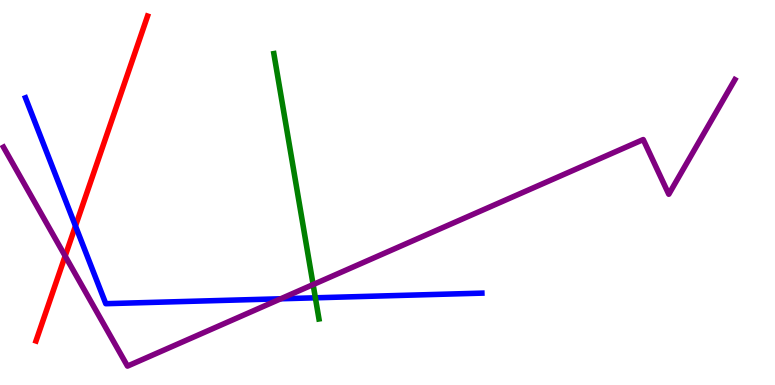[{'lines': ['blue', 'red'], 'intersections': [{'x': 0.974, 'y': 4.13}]}, {'lines': ['green', 'red'], 'intersections': []}, {'lines': ['purple', 'red'], 'intersections': [{'x': 0.841, 'y': 3.35}]}, {'lines': ['blue', 'green'], 'intersections': [{'x': 4.07, 'y': 2.26}]}, {'lines': ['blue', 'purple'], 'intersections': [{'x': 3.62, 'y': 2.24}]}, {'lines': ['green', 'purple'], 'intersections': [{'x': 4.04, 'y': 2.61}]}]